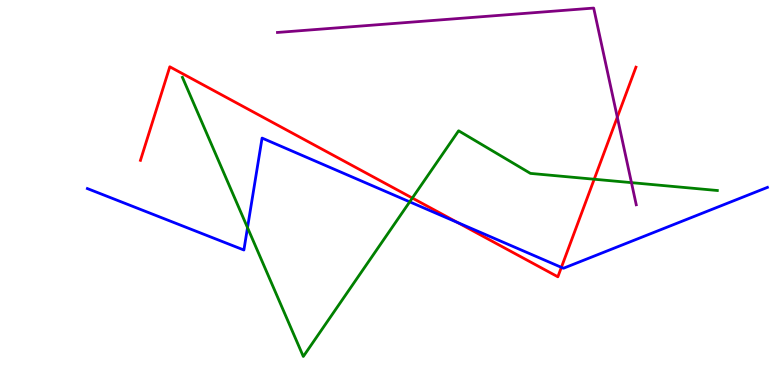[{'lines': ['blue', 'red'], 'intersections': [{'x': 5.9, 'y': 4.22}, {'x': 7.24, 'y': 3.06}]}, {'lines': ['green', 'red'], 'intersections': [{'x': 5.32, 'y': 4.86}, {'x': 7.67, 'y': 5.34}]}, {'lines': ['purple', 'red'], 'intersections': [{'x': 7.97, 'y': 6.96}]}, {'lines': ['blue', 'green'], 'intersections': [{'x': 3.19, 'y': 4.09}, {'x': 5.29, 'y': 4.76}]}, {'lines': ['blue', 'purple'], 'intersections': []}, {'lines': ['green', 'purple'], 'intersections': [{'x': 8.15, 'y': 5.26}]}]